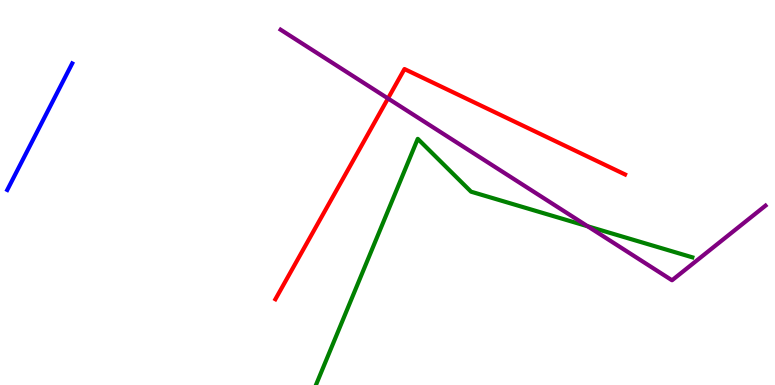[{'lines': ['blue', 'red'], 'intersections': []}, {'lines': ['green', 'red'], 'intersections': []}, {'lines': ['purple', 'red'], 'intersections': [{'x': 5.01, 'y': 7.44}]}, {'lines': ['blue', 'green'], 'intersections': []}, {'lines': ['blue', 'purple'], 'intersections': []}, {'lines': ['green', 'purple'], 'intersections': [{'x': 7.58, 'y': 4.12}]}]